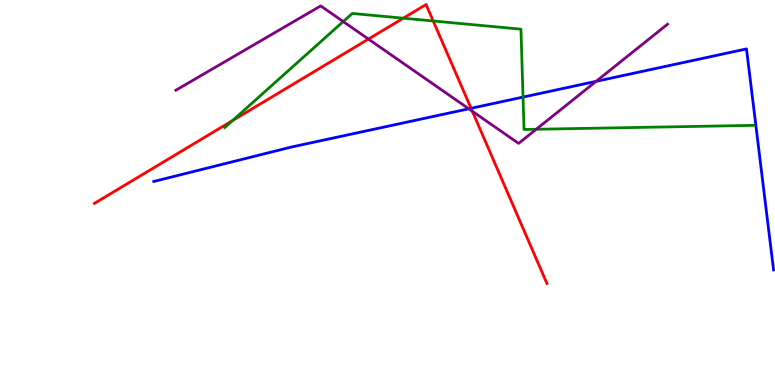[{'lines': ['blue', 'red'], 'intersections': [{'x': 6.08, 'y': 7.19}]}, {'lines': ['green', 'red'], 'intersections': [{'x': 3.0, 'y': 6.87}, {'x': 5.2, 'y': 9.53}, {'x': 5.59, 'y': 9.45}]}, {'lines': ['purple', 'red'], 'intersections': [{'x': 4.75, 'y': 8.98}, {'x': 6.09, 'y': 7.11}]}, {'lines': ['blue', 'green'], 'intersections': [{'x': 6.75, 'y': 7.48}]}, {'lines': ['blue', 'purple'], 'intersections': [{'x': 6.05, 'y': 7.17}, {'x': 7.69, 'y': 7.89}]}, {'lines': ['green', 'purple'], 'intersections': [{'x': 4.43, 'y': 9.44}, {'x': 6.92, 'y': 6.64}]}]